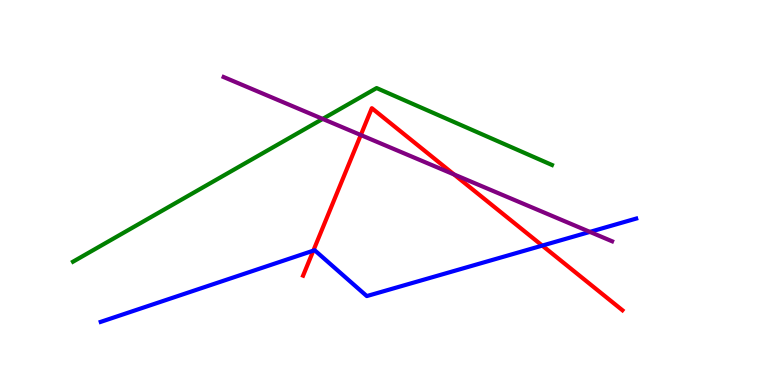[{'lines': ['blue', 'red'], 'intersections': [{'x': 4.04, 'y': 3.49}, {'x': 7.0, 'y': 3.62}]}, {'lines': ['green', 'red'], 'intersections': []}, {'lines': ['purple', 'red'], 'intersections': [{'x': 4.66, 'y': 6.49}, {'x': 5.86, 'y': 5.47}]}, {'lines': ['blue', 'green'], 'intersections': []}, {'lines': ['blue', 'purple'], 'intersections': [{'x': 7.61, 'y': 3.98}]}, {'lines': ['green', 'purple'], 'intersections': [{'x': 4.16, 'y': 6.91}]}]